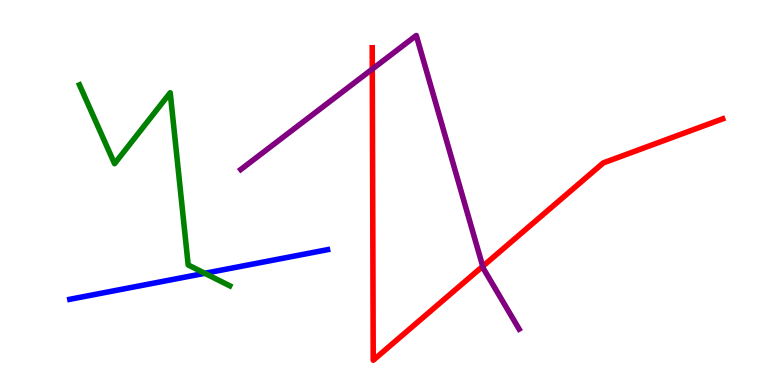[{'lines': ['blue', 'red'], 'intersections': []}, {'lines': ['green', 'red'], 'intersections': []}, {'lines': ['purple', 'red'], 'intersections': [{'x': 4.8, 'y': 8.21}, {'x': 6.23, 'y': 3.08}]}, {'lines': ['blue', 'green'], 'intersections': [{'x': 2.64, 'y': 2.9}]}, {'lines': ['blue', 'purple'], 'intersections': []}, {'lines': ['green', 'purple'], 'intersections': []}]